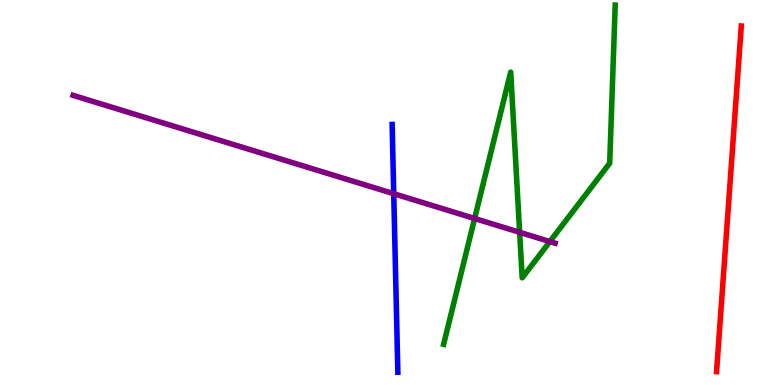[{'lines': ['blue', 'red'], 'intersections': []}, {'lines': ['green', 'red'], 'intersections': []}, {'lines': ['purple', 'red'], 'intersections': []}, {'lines': ['blue', 'green'], 'intersections': []}, {'lines': ['blue', 'purple'], 'intersections': [{'x': 5.08, 'y': 4.97}]}, {'lines': ['green', 'purple'], 'intersections': [{'x': 6.12, 'y': 4.32}, {'x': 6.71, 'y': 3.97}, {'x': 7.09, 'y': 3.73}]}]